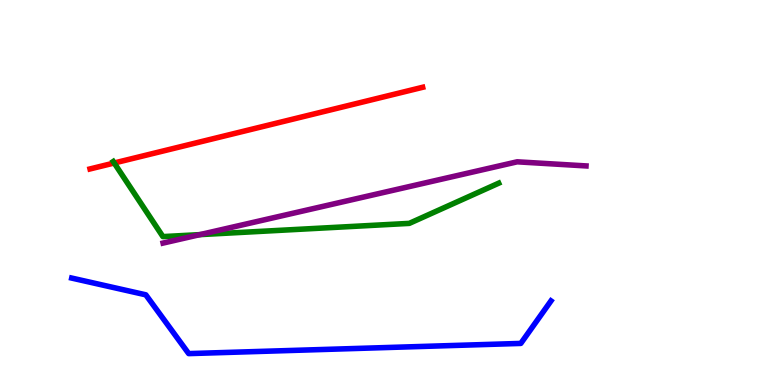[{'lines': ['blue', 'red'], 'intersections': []}, {'lines': ['green', 'red'], 'intersections': [{'x': 1.47, 'y': 5.77}]}, {'lines': ['purple', 'red'], 'intersections': []}, {'lines': ['blue', 'green'], 'intersections': []}, {'lines': ['blue', 'purple'], 'intersections': []}, {'lines': ['green', 'purple'], 'intersections': [{'x': 2.58, 'y': 3.91}]}]